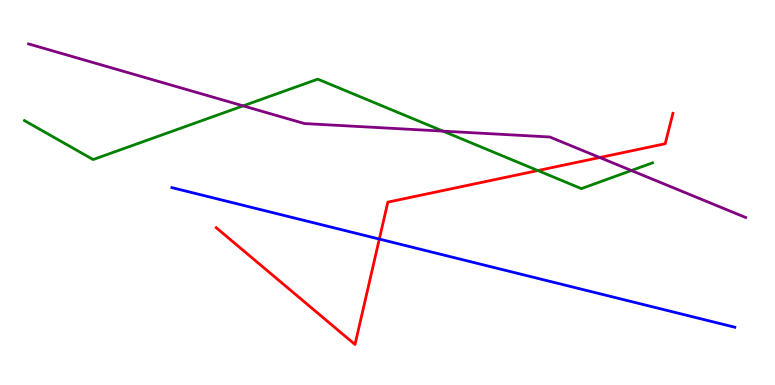[{'lines': ['blue', 'red'], 'intersections': [{'x': 4.89, 'y': 3.79}]}, {'lines': ['green', 'red'], 'intersections': [{'x': 6.94, 'y': 5.57}]}, {'lines': ['purple', 'red'], 'intersections': [{'x': 7.74, 'y': 5.91}]}, {'lines': ['blue', 'green'], 'intersections': []}, {'lines': ['blue', 'purple'], 'intersections': []}, {'lines': ['green', 'purple'], 'intersections': [{'x': 3.14, 'y': 7.25}, {'x': 5.72, 'y': 6.59}, {'x': 8.15, 'y': 5.57}]}]